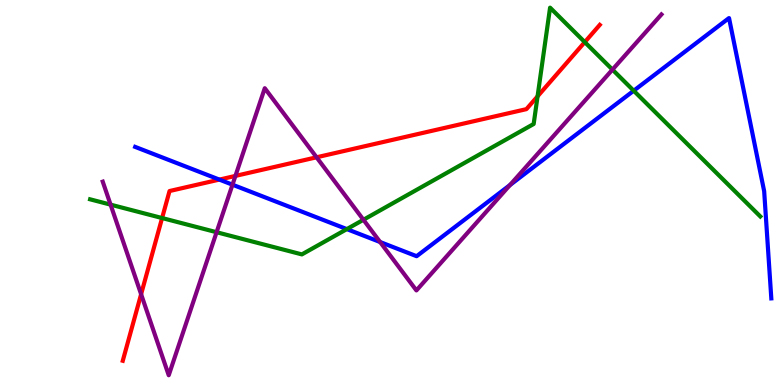[{'lines': ['blue', 'red'], 'intersections': [{'x': 2.83, 'y': 5.34}]}, {'lines': ['green', 'red'], 'intersections': [{'x': 2.09, 'y': 4.34}, {'x': 6.94, 'y': 7.5}, {'x': 7.55, 'y': 8.91}]}, {'lines': ['purple', 'red'], 'intersections': [{'x': 1.82, 'y': 2.36}, {'x': 3.04, 'y': 5.43}, {'x': 4.08, 'y': 5.91}]}, {'lines': ['blue', 'green'], 'intersections': [{'x': 4.48, 'y': 4.05}, {'x': 8.18, 'y': 7.64}]}, {'lines': ['blue', 'purple'], 'intersections': [{'x': 3.0, 'y': 5.2}, {'x': 4.9, 'y': 3.71}, {'x': 6.58, 'y': 5.19}]}, {'lines': ['green', 'purple'], 'intersections': [{'x': 1.43, 'y': 4.68}, {'x': 2.79, 'y': 3.97}, {'x': 4.69, 'y': 4.29}, {'x': 7.9, 'y': 8.19}]}]